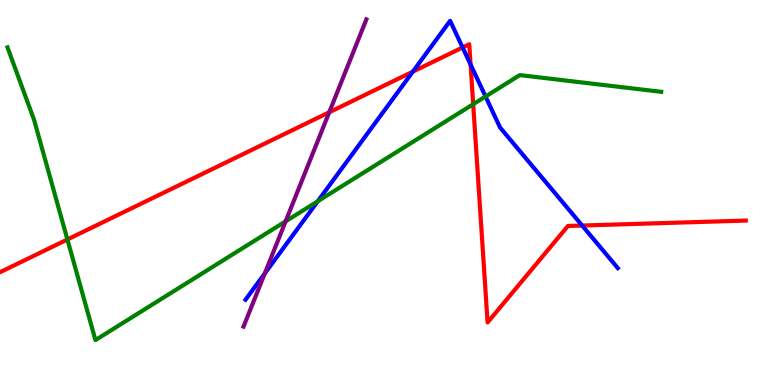[{'lines': ['blue', 'red'], 'intersections': [{'x': 5.33, 'y': 8.14}, {'x': 5.97, 'y': 8.77}, {'x': 6.07, 'y': 8.32}, {'x': 7.51, 'y': 4.14}]}, {'lines': ['green', 'red'], 'intersections': [{'x': 0.87, 'y': 3.78}, {'x': 6.11, 'y': 7.29}]}, {'lines': ['purple', 'red'], 'intersections': [{'x': 4.25, 'y': 7.08}]}, {'lines': ['blue', 'green'], 'intersections': [{'x': 4.1, 'y': 4.77}, {'x': 6.27, 'y': 7.49}]}, {'lines': ['blue', 'purple'], 'intersections': [{'x': 3.42, 'y': 2.9}]}, {'lines': ['green', 'purple'], 'intersections': [{'x': 3.69, 'y': 4.25}]}]